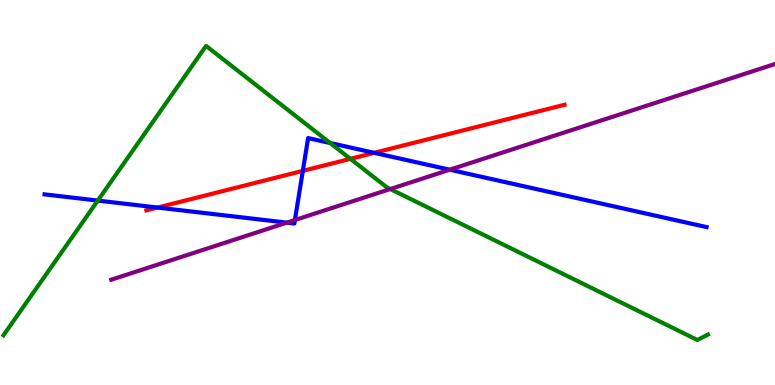[{'lines': ['blue', 'red'], 'intersections': [{'x': 2.03, 'y': 4.61}, {'x': 3.91, 'y': 5.56}, {'x': 4.83, 'y': 6.03}]}, {'lines': ['green', 'red'], 'intersections': [{'x': 4.52, 'y': 5.87}]}, {'lines': ['purple', 'red'], 'intersections': []}, {'lines': ['blue', 'green'], 'intersections': [{'x': 1.26, 'y': 4.79}, {'x': 4.26, 'y': 6.29}]}, {'lines': ['blue', 'purple'], 'intersections': [{'x': 3.7, 'y': 4.22}, {'x': 3.81, 'y': 4.28}, {'x': 5.8, 'y': 5.59}]}, {'lines': ['green', 'purple'], 'intersections': [{'x': 5.04, 'y': 5.09}]}]